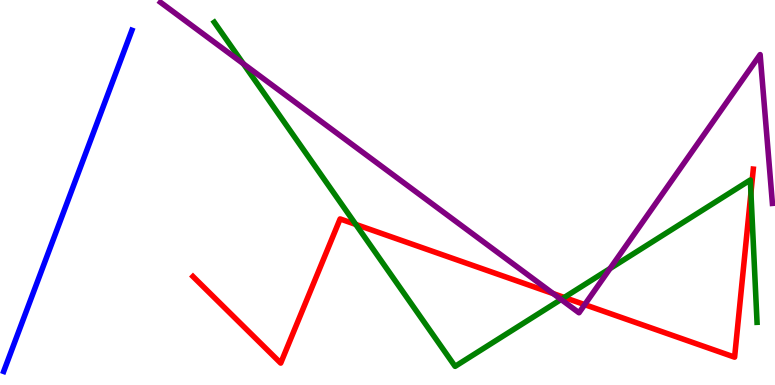[{'lines': ['blue', 'red'], 'intersections': []}, {'lines': ['green', 'red'], 'intersections': [{'x': 4.59, 'y': 4.17}, {'x': 7.28, 'y': 2.27}, {'x': 9.69, 'y': 4.99}]}, {'lines': ['purple', 'red'], 'intersections': [{'x': 7.14, 'y': 2.37}, {'x': 7.54, 'y': 2.09}]}, {'lines': ['blue', 'green'], 'intersections': []}, {'lines': ['blue', 'purple'], 'intersections': []}, {'lines': ['green', 'purple'], 'intersections': [{'x': 3.14, 'y': 8.34}, {'x': 7.24, 'y': 2.22}, {'x': 7.87, 'y': 3.02}]}]